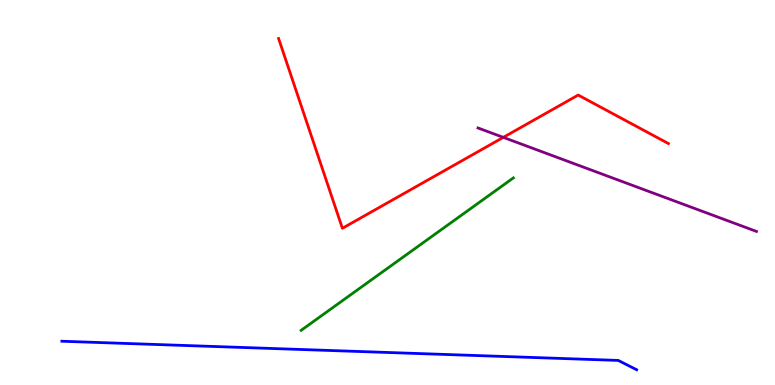[{'lines': ['blue', 'red'], 'intersections': []}, {'lines': ['green', 'red'], 'intersections': []}, {'lines': ['purple', 'red'], 'intersections': [{'x': 6.49, 'y': 6.43}]}, {'lines': ['blue', 'green'], 'intersections': []}, {'lines': ['blue', 'purple'], 'intersections': []}, {'lines': ['green', 'purple'], 'intersections': []}]